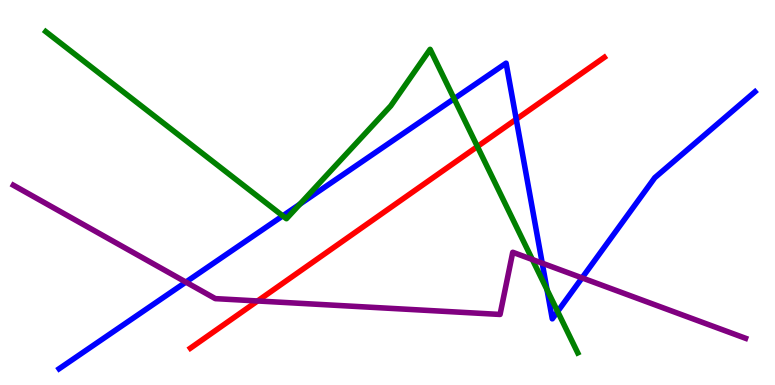[{'lines': ['blue', 'red'], 'intersections': [{'x': 6.66, 'y': 6.9}]}, {'lines': ['green', 'red'], 'intersections': [{'x': 6.16, 'y': 6.19}]}, {'lines': ['purple', 'red'], 'intersections': [{'x': 3.32, 'y': 2.18}]}, {'lines': ['blue', 'green'], 'intersections': [{'x': 3.65, 'y': 4.39}, {'x': 3.87, 'y': 4.7}, {'x': 5.86, 'y': 7.44}, {'x': 7.06, 'y': 2.48}, {'x': 7.2, 'y': 1.91}]}, {'lines': ['blue', 'purple'], 'intersections': [{'x': 2.4, 'y': 2.67}, {'x': 7.0, 'y': 3.16}, {'x': 7.51, 'y': 2.78}]}, {'lines': ['green', 'purple'], 'intersections': [{'x': 6.87, 'y': 3.26}]}]